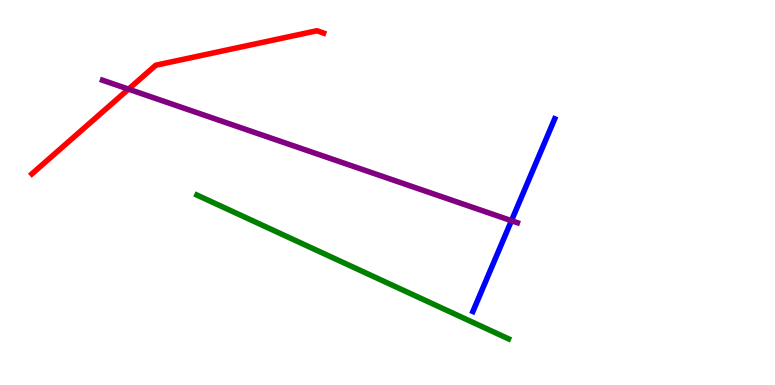[{'lines': ['blue', 'red'], 'intersections': []}, {'lines': ['green', 'red'], 'intersections': []}, {'lines': ['purple', 'red'], 'intersections': [{'x': 1.66, 'y': 7.68}]}, {'lines': ['blue', 'green'], 'intersections': []}, {'lines': ['blue', 'purple'], 'intersections': [{'x': 6.6, 'y': 4.27}]}, {'lines': ['green', 'purple'], 'intersections': []}]